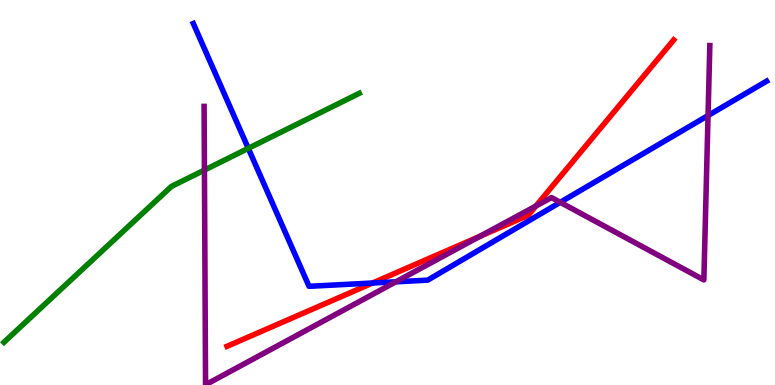[{'lines': ['blue', 'red'], 'intersections': [{'x': 4.81, 'y': 2.65}]}, {'lines': ['green', 'red'], 'intersections': []}, {'lines': ['purple', 'red'], 'intersections': [{'x': 6.19, 'y': 3.86}, {'x': 6.91, 'y': 4.65}]}, {'lines': ['blue', 'green'], 'intersections': [{'x': 3.2, 'y': 6.15}]}, {'lines': ['blue', 'purple'], 'intersections': [{'x': 5.11, 'y': 2.68}, {'x': 7.23, 'y': 4.74}, {'x': 9.14, 'y': 7.0}]}, {'lines': ['green', 'purple'], 'intersections': [{'x': 2.64, 'y': 5.58}]}]